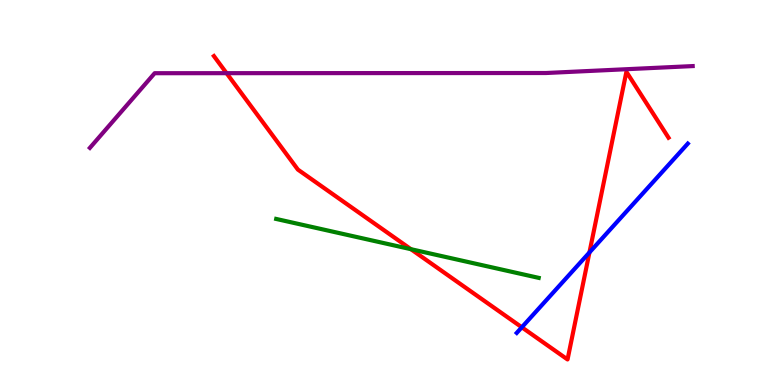[{'lines': ['blue', 'red'], 'intersections': [{'x': 6.73, 'y': 1.5}, {'x': 7.61, 'y': 3.44}]}, {'lines': ['green', 'red'], 'intersections': [{'x': 5.3, 'y': 3.53}]}, {'lines': ['purple', 'red'], 'intersections': [{'x': 2.92, 'y': 8.1}]}, {'lines': ['blue', 'green'], 'intersections': []}, {'lines': ['blue', 'purple'], 'intersections': []}, {'lines': ['green', 'purple'], 'intersections': []}]